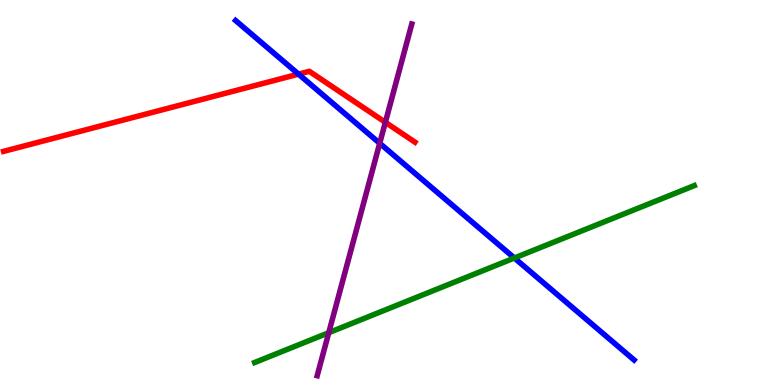[{'lines': ['blue', 'red'], 'intersections': [{'x': 3.85, 'y': 8.07}]}, {'lines': ['green', 'red'], 'intersections': []}, {'lines': ['purple', 'red'], 'intersections': [{'x': 4.97, 'y': 6.82}]}, {'lines': ['blue', 'green'], 'intersections': [{'x': 6.64, 'y': 3.3}]}, {'lines': ['blue', 'purple'], 'intersections': [{'x': 4.9, 'y': 6.28}]}, {'lines': ['green', 'purple'], 'intersections': [{'x': 4.24, 'y': 1.36}]}]